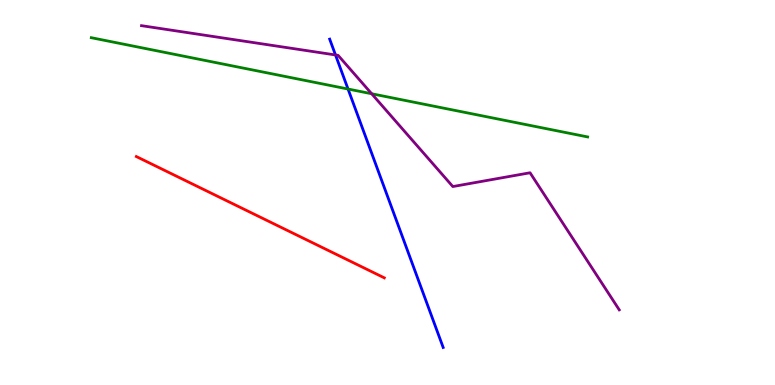[{'lines': ['blue', 'red'], 'intersections': []}, {'lines': ['green', 'red'], 'intersections': []}, {'lines': ['purple', 'red'], 'intersections': []}, {'lines': ['blue', 'green'], 'intersections': [{'x': 4.49, 'y': 7.69}]}, {'lines': ['blue', 'purple'], 'intersections': [{'x': 4.33, 'y': 8.57}]}, {'lines': ['green', 'purple'], 'intersections': [{'x': 4.8, 'y': 7.56}]}]